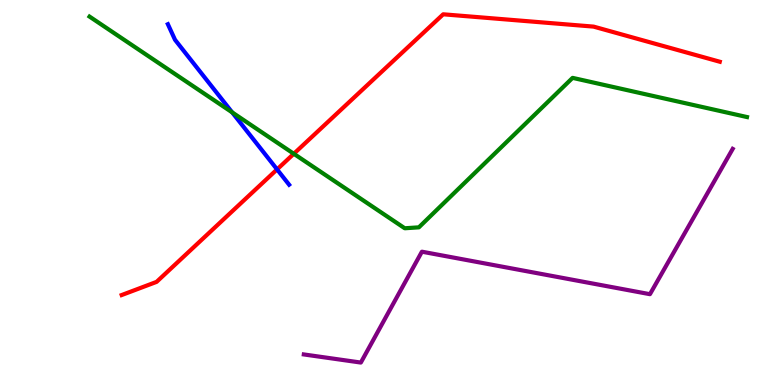[{'lines': ['blue', 'red'], 'intersections': [{'x': 3.57, 'y': 5.6}]}, {'lines': ['green', 'red'], 'intersections': [{'x': 3.79, 'y': 6.01}]}, {'lines': ['purple', 'red'], 'intersections': []}, {'lines': ['blue', 'green'], 'intersections': [{'x': 3.0, 'y': 7.08}]}, {'lines': ['blue', 'purple'], 'intersections': []}, {'lines': ['green', 'purple'], 'intersections': []}]